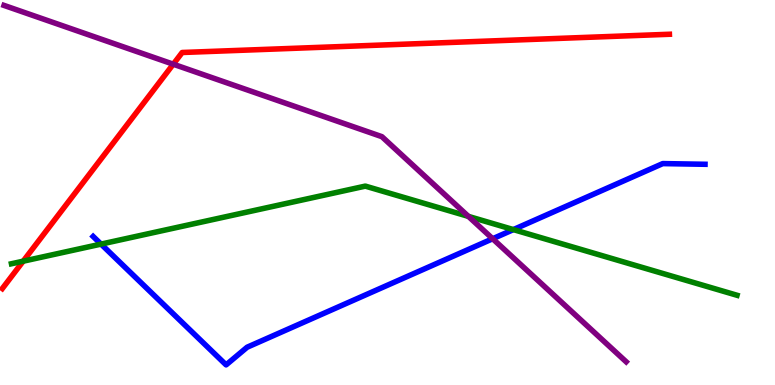[{'lines': ['blue', 'red'], 'intersections': []}, {'lines': ['green', 'red'], 'intersections': [{'x': 0.299, 'y': 3.22}]}, {'lines': ['purple', 'red'], 'intersections': [{'x': 2.24, 'y': 8.33}]}, {'lines': ['blue', 'green'], 'intersections': [{'x': 1.3, 'y': 3.66}, {'x': 6.62, 'y': 4.04}]}, {'lines': ['blue', 'purple'], 'intersections': [{'x': 6.36, 'y': 3.8}]}, {'lines': ['green', 'purple'], 'intersections': [{'x': 6.04, 'y': 4.38}]}]